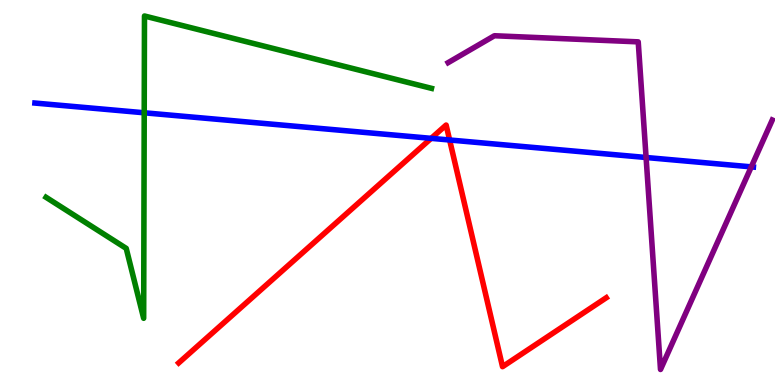[{'lines': ['blue', 'red'], 'intersections': [{'x': 5.56, 'y': 6.41}, {'x': 5.8, 'y': 6.36}]}, {'lines': ['green', 'red'], 'intersections': []}, {'lines': ['purple', 'red'], 'intersections': []}, {'lines': ['blue', 'green'], 'intersections': [{'x': 1.86, 'y': 7.07}]}, {'lines': ['blue', 'purple'], 'intersections': [{'x': 8.34, 'y': 5.91}, {'x': 9.69, 'y': 5.67}]}, {'lines': ['green', 'purple'], 'intersections': []}]